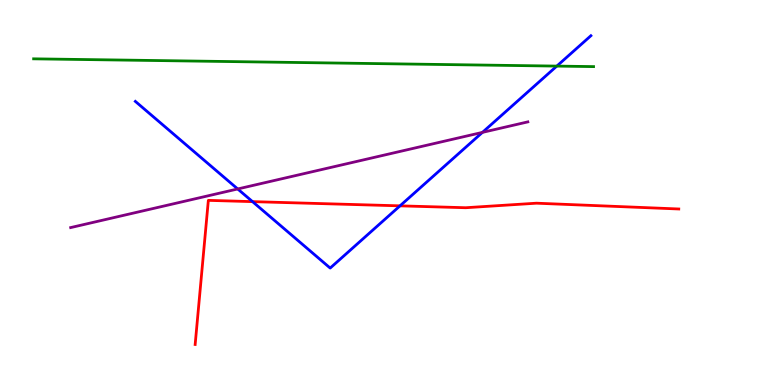[{'lines': ['blue', 'red'], 'intersections': [{'x': 3.26, 'y': 4.76}, {'x': 5.16, 'y': 4.65}]}, {'lines': ['green', 'red'], 'intersections': []}, {'lines': ['purple', 'red'], 'intersections': []}, {'lines': ['blue', 'green'], 'intersections': [{'x': 7.18, 'y': 8.28}]}, {'lines': ['blue', 'purple'], 'intersections': [{'x': 3.07, 'y': 5.09}, {'x': 6.23, 'y': 6.56}]}, {'lines': ['green', 'purple'], 'intersections': []}]